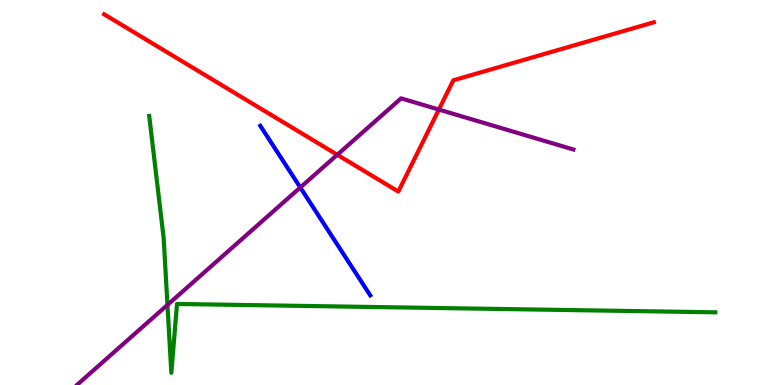[{'lines': ['blue', 'red'], 'intersections': []}, {'lines': ['green', 'red'], 'intersections': []}, {'lines': ['purple', 'red'], 'intersections': [{'x': 4.35, 'y': 5.98}, {'x': 5.66, 'y': 7.15}]}, {'lines': ['blue', 'green'], 'intersections': []}, {'lines': ['blue', 'purple'], 'intersections': [{'x': 3.87, 'y': 5.13}]}, {'lines': ['green', 'purple'], 'intersections': [{'x': 2.16, 'y': 2.08}]}]